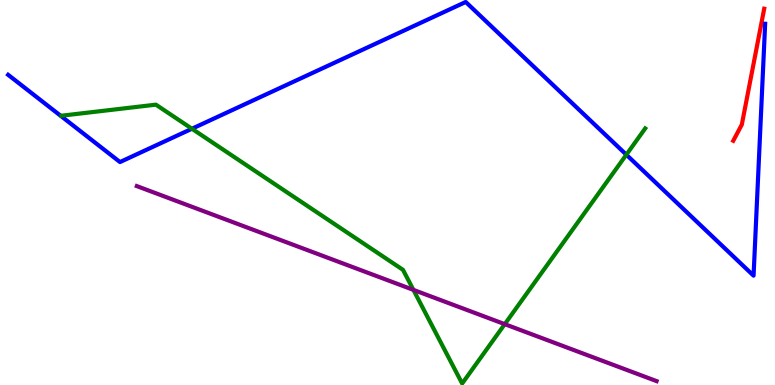[{'lines': ['blue', 'red'], 'intersections': []}, {'lines': ['green', 'red'], 'intersections': []}, {'lines': ['purple', 'red'], 'intersections': []}, {'lines': ['blue', 'green'], 'intersections': [{'x': 2.48, 'y': 6.66}, {'x': 8.08, 'y': 5.98}]}, {'lines': ['blue', 'purple'], 'intersections': []}, {'lines': ['green', 'purple'], 'intersections': [{'x': 5.33, 'y': 2.47}, {'x': 6.51, 'y': 1.58}]}]